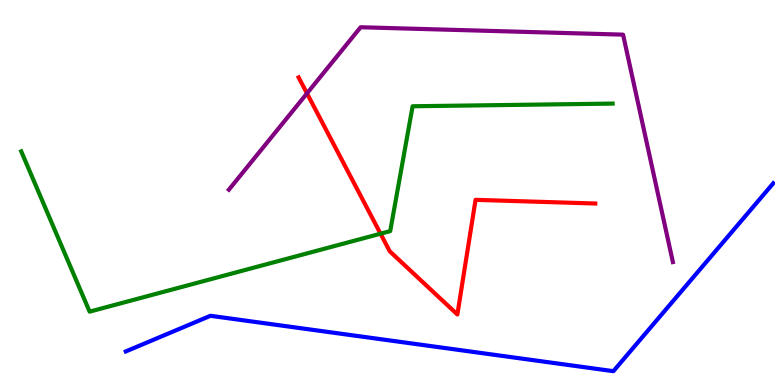[{'lines': ['blue', 'red'], 'intersections': []}, {'lines': ['green', 'red'], 'intersections': [{'x': 4.91, 'y': 3.93}]}, {'lines': ['purple', 'red'], 'intersections': [{'x': 3.96, 'y': 7.57}]}, {'lines': ['blue', 'green'], 'intersections': []}, {'lines': ['blue', 'purple'], 'intersections': []}, {'lines': ['green', 'purple'], 'intersections': []}]